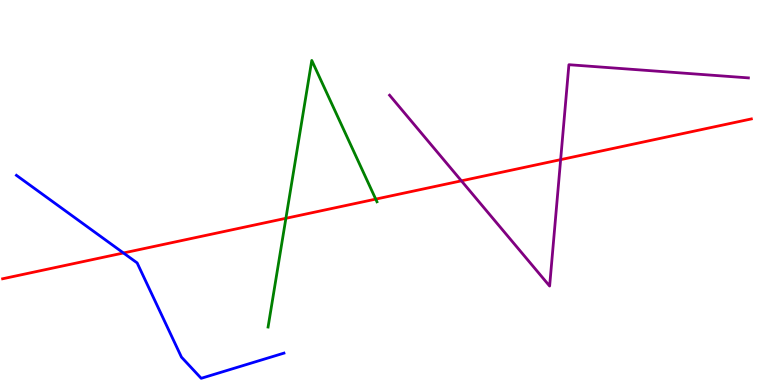[{'lines': ['blue', 'red'], 'intersections': [{'x': 1.59, 'y': 3.43}]}, {'lines': ['green', 'red'], 'intersections': [{'x': 3.69, 'y': 4.33}, {'x': 4.85, 'y': 4.83}]}, {'lines': ['purple', 'red'], 'intersections': [{'x': 5.95, 'y': 5.3}, {'x': 7.23, 'y': 5.85}]}, {'lines': ['blue', 'green'], 'intersections': []}, {'lines': ['blue', 'purple'], 'intersections': []}, {'lines': ['green', 'purple'], 'intersections': []}]